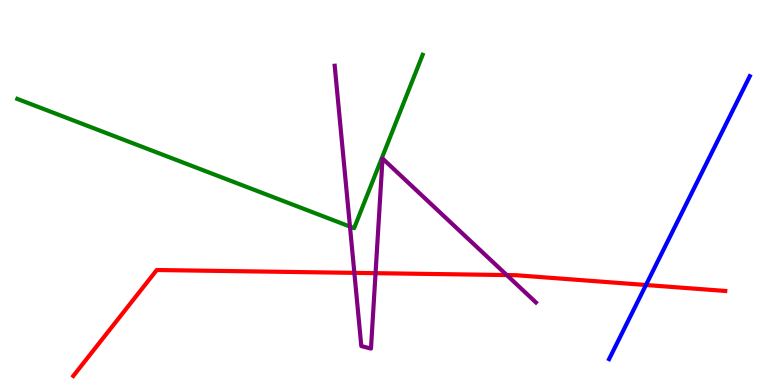[{'lines': ['blue', 'red'], 'intersections': [{'x': 8.33, 'y': 2.6}]}, {'lines': ['green', 'red'], 'intersections': []}, {'lines': ['purple', 'red'], 'intersections': [{'x': 4.57, 'y': 2.91}, {'x': 4.85, 'y': 2.9}, {'x': 6.54, 'y': 2.86}]}, {'lines': ['blue', 'green'], 'intersections': []}, {'lines': ['blue', 'purple'], 'intersections': []}, {'lines': ['green', 'purple'], 'intersections': [{'x': 4.52, 'y': 4.11}]}]